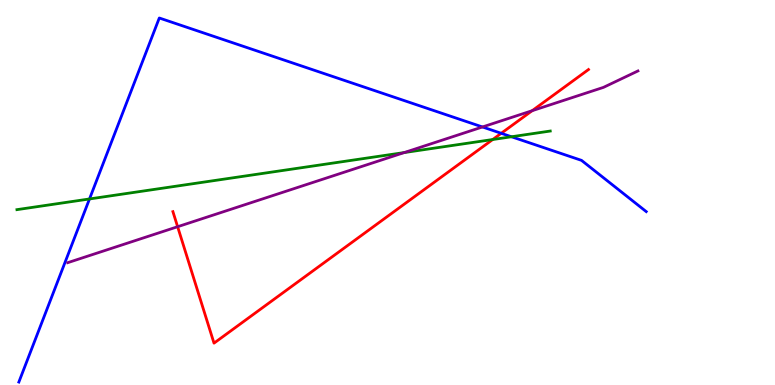[{'lines': ['blue', 'red'], 'intersections': [{'x': 6.47, 'y': 6.54}]}, {'lines': ['green', 'red'], 'intersections': [{'x': 6.36, 'y': 6.38}]}, {'lines': ['purple', 'red'], 'intersections': [{'x': 2.29, 'y': 4.11}, {'x': 6.87, 'y': 7.12}]}, {'lines': ['blue', 'green'], 'intersections': [{'x': 1.15, 'y': 4.83}, {'x': 6.6, 'y': 6.45}]}, {'lines': ['blue', 'purple'], 'intersections': [{'x': 6.23, 'y': 6.7}]}, {'lines': ['green', 'purple'], 'intersections': [{'x': 5.22, 'y': 6.04}]}]